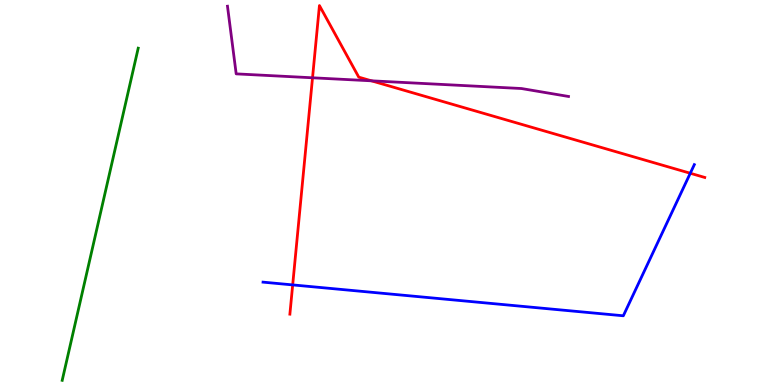[{'lines': ['blue', 'red'], 'intersections': [{'x': 3.78, 'y': 2.6}, {'x': 8.91, 'y': 5.5}]}, {'lines': ['green', 'red'], 'intersections': []}, {'lines': ['purple', 'red'], 'intersections': [{'x': 4.03, 'y': 7.98}, {'x': 4.79, 'y': 7.9}]}, {'lines': ['blue', 'green'], 'intersections': []}, {'lines': ['blue', 'purple'], 'intersections': []}, {'lines': ['green', 'purple'], 'intersections': []}]